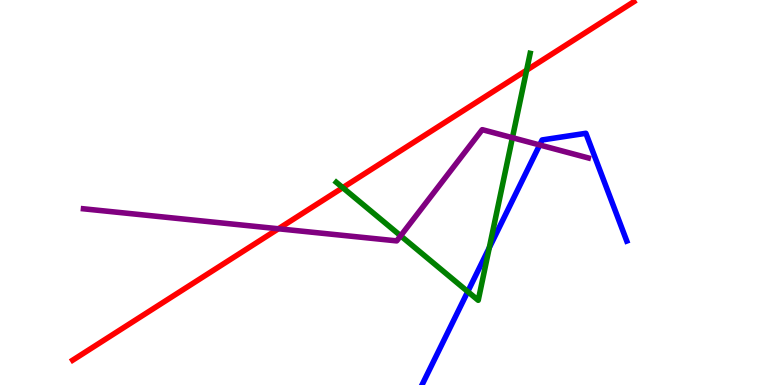[{'lines': ['blue', 'red'], 'intersections': []}, {'lines': ['green', 'red'], 'intersections': [{'x': 4.42, 'y': 5.13}, {'x': 6.8, 'y': 8.18}]}, {'lines': ['purple', 'red'], 'intersections': [{'x': 3.59, 'y': 4.06}]}, {'lines': ['blue', 'green'], 'intersections': [{'x': 6.04, 'y': 2.43}, {'x': 6.31, 'y': 3.57}]}, {'lines': ['blue', 'purple'], 'intersections': [{'x': 6.96, 'y': 6.23}]}, {'lines': ['green', 'purple'], 'intersections': [{'x': 5.17, 'y': 3.88}, {'x': 6.61, 'y': 6.42}]}]